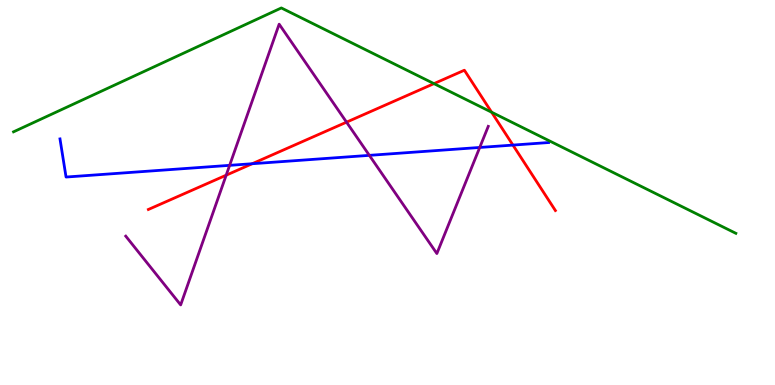[{'lines': ['blue', 'red'], 'intersections': [{'x': 3.25, 'y': 5.75}, {'x': 6.62, 'y': 6.23}]}, {'lines': ['green', 'red'], 'intersections': [{'x': 5.6, 'y': 7.83}, {'x': 6.34, 'y': 7.09}]}, {'lines': ['purple', 'red'], 'intersections': [{'x': 2.92, 'y': 5.45}, {'x': 4.47, 'y': 6.83}]}, {'lines': ['blue', 'green'], 'intersections': []}, {'lines': ['blue', 'purple'], 'intersections': [{'x': 2.96, 'y': 5.71}, {'x': 4.77, 'y': 5.96}, {'x': 6.19, 'y': 6.17}]}, {'lines': ['green', 'purple'], 'intersections': []}]